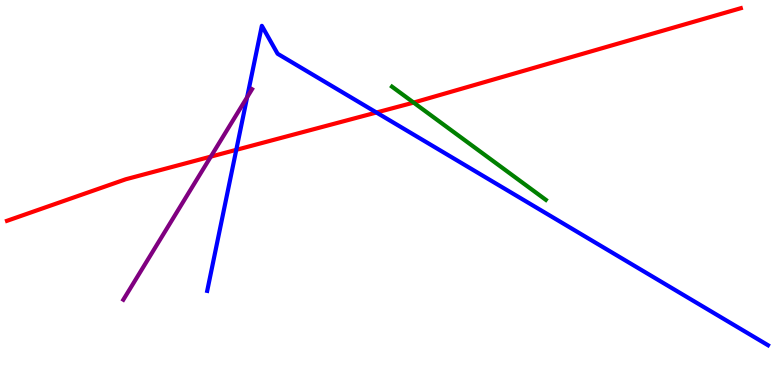[{'lines': ['blue', 'red'], 'intersections': [{'x': 3.05, 'y': 6.11}, {'x': 4.86, 'y': 7.08}]}, {'lines': ['green', 'red'], 'intersections': [{'x': 5.34, 'y': 7.34}]}, {'lines': ['purple', 'red'], 'intersections': [{'x': 2.72, 'y': 5.93}]}, {'lines': ['blue', 'green'], 'intersections': []}, {'lines': ['blue', 'purple'], 'intersections': [{'x': 3.19, 'y': 7.47}]}, {'lines': ['green', 'purple'], 'intersections': []}]